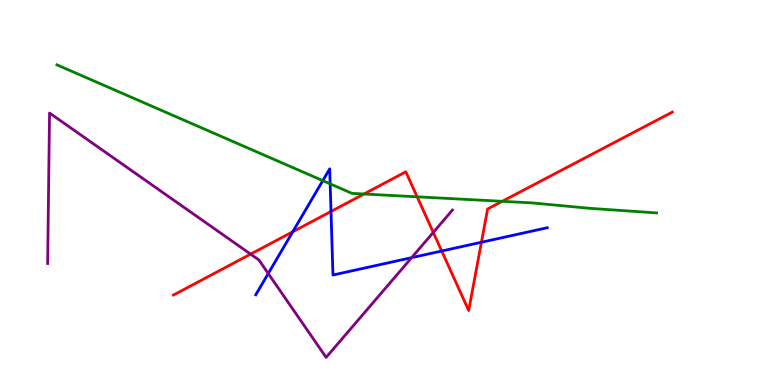[{'lines': ['blue', 'red'], 'intersections': [{'x': 3.78, 'y': 3.98}, {'x': 4.27, 'y': 4.51}, {'x': 5.7, 'y': 3.48}, {'x': 6.21, 'y': 3.71}]}, {'lines': ['green', 'red'], 'intersections': [{'x': 4.7, 'y': 4.96}, {'x': 5.38, 'y': 4.89}, {'x': 6.48, 'y': 4.77}]}, {'lines': ['purple', 'red'], 'intersections': [{'x': 3.23, 'y': 3.4}, {'x': 5.59, 'y': 3.96}]}, {'lines': ['blue', 'green'], 'intersections': [{'x': 4.16, 'y': 5.31}, {'x': 4.26, 'y': 5.22}]}, {'lines': ['blue', 'purple'], 'intersections': [{'x': 3.46, 'y': 2.9}, {'x': 5.31, 'y': 3.31}]}, {'lines': ['green', 'purple'], 'intersections': []}]